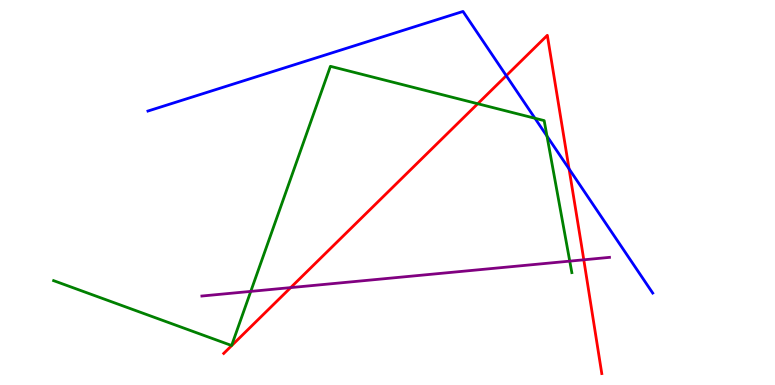[{'lines': ['blue', 'red'], 'intersections': [{'x': 6.53, 'y': 8.03}, {'x': 7.34, 'y': 5.61}]}, {'lines': ['green', 'red'], 'intersections': [{'x': 6.16, 'y': 7.31}]}, {'lines': ['purple', 'red'], 'intersections': [{'x': 3.75, 'y': 2.53}, {'x': 7.53, 'y': 3.25}]}, {'lines': ['blue', 'green'], 'intersections': [{'x': 6.9, 'y': 6.93}, {'x': 7.06, 'y': 6.46}]}, {'lines': ['blue', 'purple'], 'intersections': []}, {'lines': ['green', 'purple'], 'intersections': [{'x': 3.24, 'y': 2.43}, {'x': 7.35, 'y': 3.22}]}]